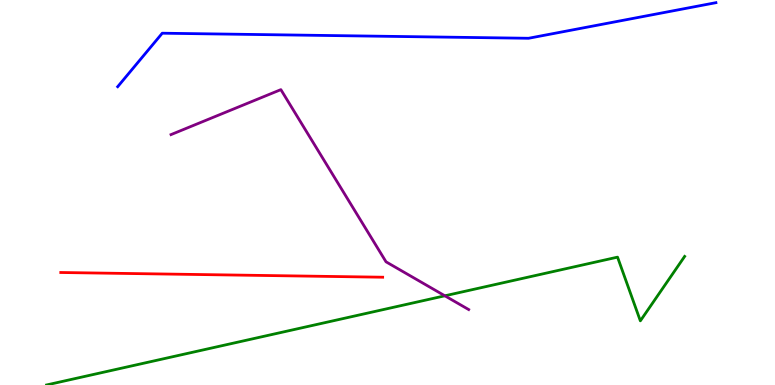[{'lines': ['blue', 'red'], 'intersections': []}, {'lines': ['green', 'red'], 'intersections': []}, {'lines': ['purple', 'red'], 'intersections': []}, {'lines': ['blue', 'green'], 'intersections': []}, {'lines': ['blue', 'purple'], 'intersections': []}, {'lines': ['green', 'purple'], 'intersections': [{'x': 5.74, 'y': 2.32}]}]